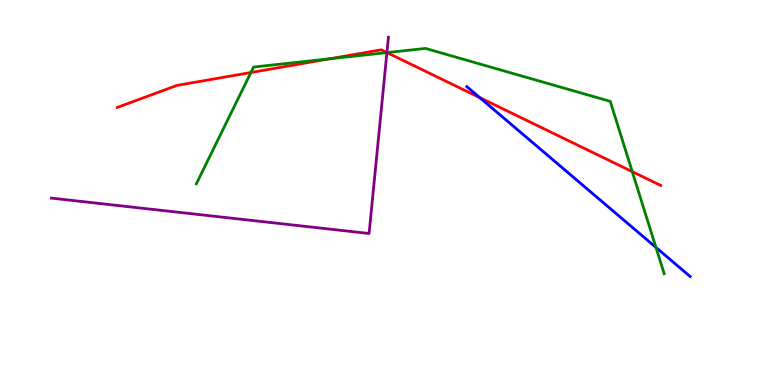[{'lines': ['blue', 'red'], 'intersections': [{'x': 6.19, 'y': 7.46}]}, {'lines': ['green', 'red'], 'intersections': [{'x': 3.24, 'y': 8.12}, {'x': 4.25, 'y': 8.47}, {'x': 4.99, 'y': 8.63}, {'x': 8.16, 'y': 5.54}]}, {'lines': ['purple', 'red'], 'intersections': [{'x': 4.99, 'y': 8.63}]}, {'lines': ['blue', 'green'], 'intersections': [{'x': 8.46, 'y': 3.57}]}, {'lines': ['blue', 'purple'], 'intersections': []}, {'lines': ['green', 'purple'], 'intersections': [{'x': 4.99, 'y': 8.63}]}]